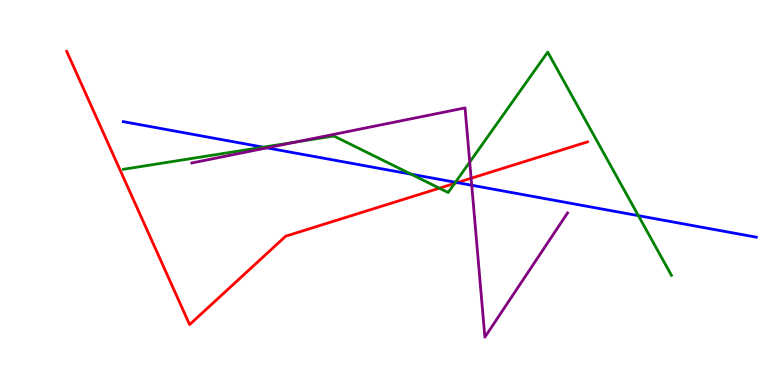[{'lines': ['blue', 'red'], 'intersections': [{'x': 5.9, 'y': 5.26}]}, {'lines': ['green', 'red'], 'intersections': [{'x': 5.67, 'y': 5.11}, {'x': 5.87, 'y': 5.24}]}, {'lines': ['purple', 'red'], 'intersections': [{'x': 6.08, 'y': 5.37}]}, {'lines': ['blue', 'green'], 'intersections': [{'x': 3.4, 'y': 6.18}, {'x': 5.3, 'y': 5.48}, {'x': 5.88, 'y': 5.27}, {'x': 8.24, 'y': 4.4}]}, {'lines': ['blue', 'purple'], 'intersections': [{'x': 3.44, 'y': 6.16}, {'x': 6.09, 'y': 5.19}]}, {'lines': ['green', 'purple'], 'intersections': [{'x': 3.82, 'y': 6.31}, {'x': 6.06, 'y': 5.79}]}]